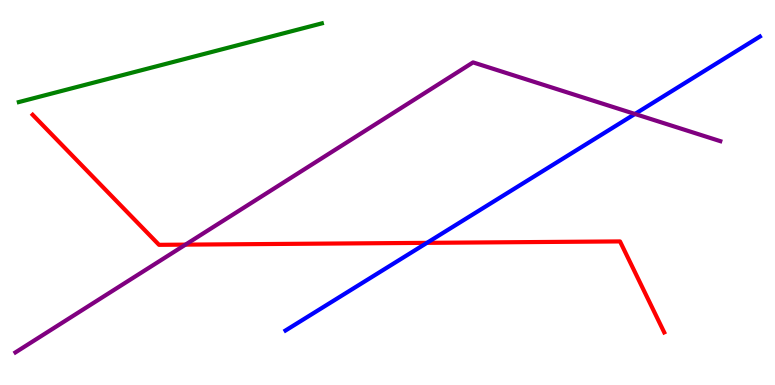[{'lines': ['blue', 'red'], 'intersections': [{'x': 5.51, 'y': 3.69}]}, {'lines': ['green', 'red'], 'intersections': []}, {'lines': ['purple', 'red'], 'intersections': [{'x': 2.39, 'y': 3.65}]}, {'lines': ['blue', 'green'], 'intersections': []}, {'lines': ['blue', 'purple'], 'intersections': [{'x': 8.19, 'y': 7.04}]}, {'lines': ['green', 'purple'], 'intersections': []}]